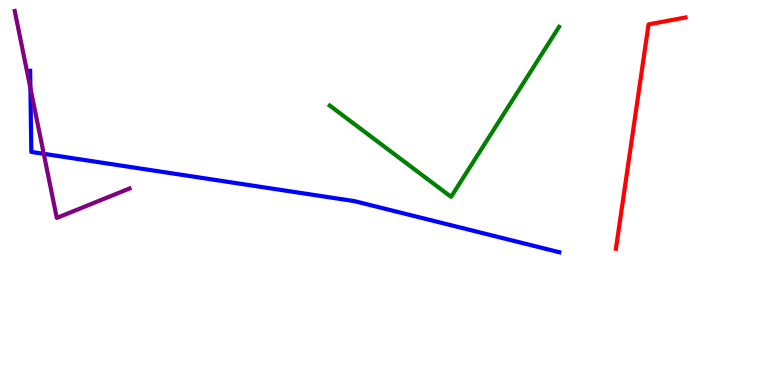[{'lines': ['blue', 'red'], 'intersections': []}, {'lines': ['green', 'red'], 'intersections': []}, {'lines': ['purple', 'red'], 'intersections': []}, {'lines': ['blue', 'green'], 'intersections': []}, {'lines': ['blue', 'purple'], 'intersections': [{'x': 0.392, 'y': 7.71}, {'x': 0.565, 'y': 6.0}]}, {'lines': ['green', 'purple'], 'intersections': []}]